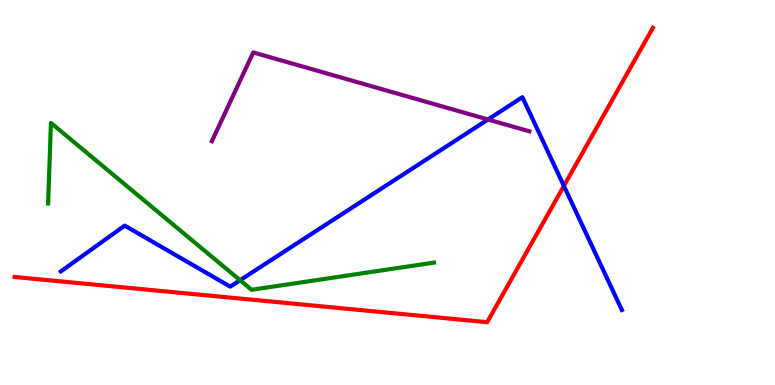[{'lines': ['blue', 'red'], 'intersections': [{'x': 7.28, 'y': 5.17}]}, {'lines': ['green', 'red'], 'intersections': []}, {'lines': ['purple', 'red'], 'intersections': []}, {'lines': ['blue', 'green'], 'intersections': [{'x': 3.1, 'y': 2.72}]}, {'lines': ['blue', 'purple'], 'intersections': [{'x': 6.3, 'y': 6.9}]}, {'lines': ['green', 'purple'], 'intersections': []}]